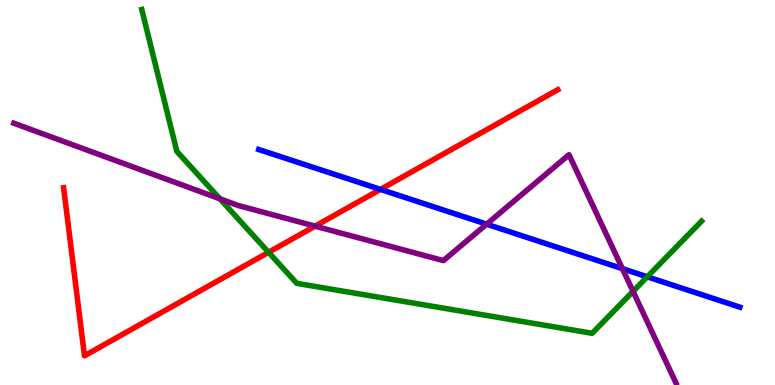[{'lines': ['blue', 'red'], 'intersections': [{'x': 4.91, 'y': 5.08}]}, {'lines': ['green', 'red'], 'intersections': [{'x': 3.47, 'y': 3.45}]}, {'lines': ['purple', 'red'], 'intersections': [{'x': 4.07, 'y': 4.13}]}, {'lines': ['blue', 'green'], 'intersections': [{'x': 8.35, 'y': 2.81}]}, {'lines': ['blue', 'purple'], 'intersections': [{'x': 6.28, 'y': 4.18}, {'x': 8.03, 'y': 3.02}]}, {'lines': ['green', 'purple'], 'intersections': [{'x': 2.84, 'y': 4.84}, {'x': 8.17, 'y': 2.43}]}]